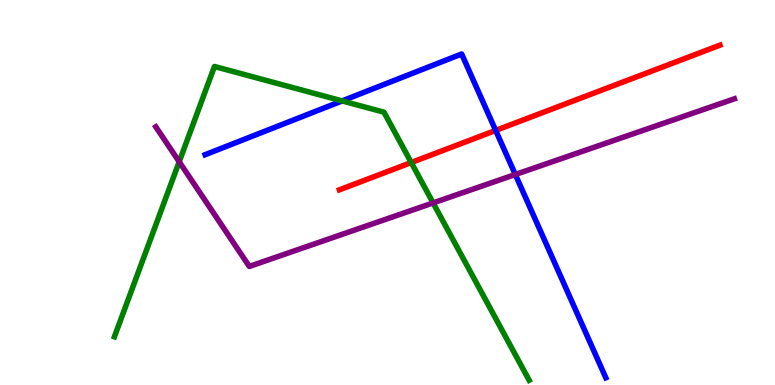[{'lines': ['blue', 'red'], 'intersections': [{'x': 6.4, 'y': 6.61}]}, {'lines': ['green', 'red'], 'intersections': [{'x': 5.31, 'y': 5.78}]}, {'lines': ['purple', 'red'], 'intersections': []}, {'lines': ['blue', 'green'], 'intersections': [{'x': 4.41, 'y': 7.38}]}, {'lines': ['blue', 'purple'], 'intersections': [{'x': 6.65, 'y': 5.47}]}, {'lines': ['green', 'purple'], 'intersections': [{'x': 2.31, 'y': 5.8}, {'x': 5.59, 'y': 4.73}]}]